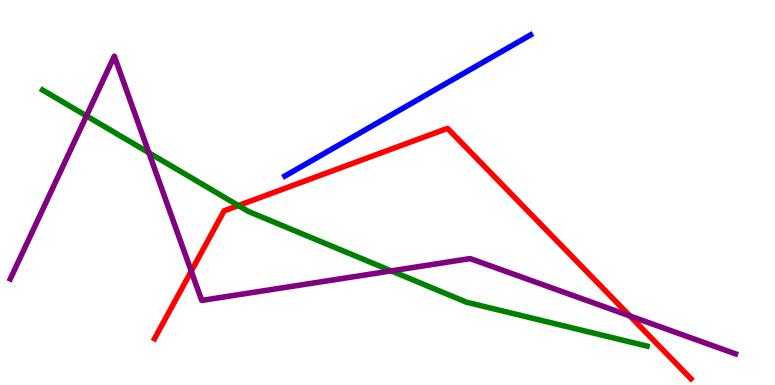[{'lines': ['blue', 'red'], 'intersections': []}, {'lines': ['green', 'red'], 'intersections': [{'x': 3.08, 'y': 4.66}]}, {'lines': ['purple', 'red'], 'intersections': [{'x': 2.47, 'y': 2.96}, {'x': 8.13, 'y': 1.79}]}, {'lines': ['blue', 'green'], 'intersections': []}, {'lines': ['blue', 'purple'], 'intersections': []}, {'lines': ['green', 'purple'], 'intersections': [{'x': 1.12, 'y': 6.99}, {'x': 1.92, 'y': 6.03}, {'x': 5.05, 'y': 2.96}]}]